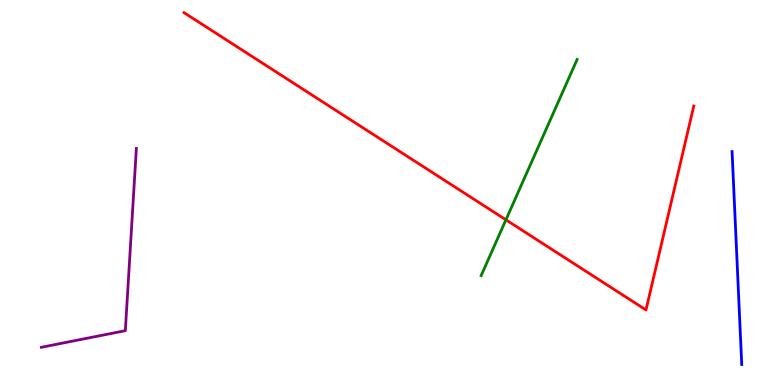[{'lines': ['blue', 'red'], 'intersections': []}, {'lines': ['green', 'red'], 'intersections': [{'x': 6.53, 'y': 4.29}]}, {'lines': ['purple', 'red'], 'intersections': []}, {'lines': ['blue', 'green'], 'intersections': []}, {'lines': ['blue', 'purple'], 'intersections': []}, {'lines': ['green', 'purple'], 'intersections': []}]